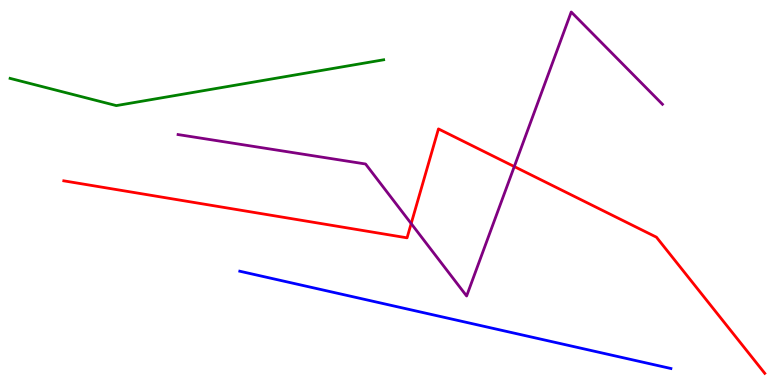[{'lines': ['blue', 'red'], 'intersections': []}, {'lines': ['green', 'red'], 'intersections': []}, {'lines': ['purple', 'red'], 'intersections': [{'x': 5.31, 'y': 4.19}, {'x': 6.64, 'y': 5.67}]}, {'lines': ['blue', 'green'], 'intersections': []}, {'lines': ['blue', 'purple'], 'intersections': []}, {'lines': ['green', 'purple'], 'intersections': []}]